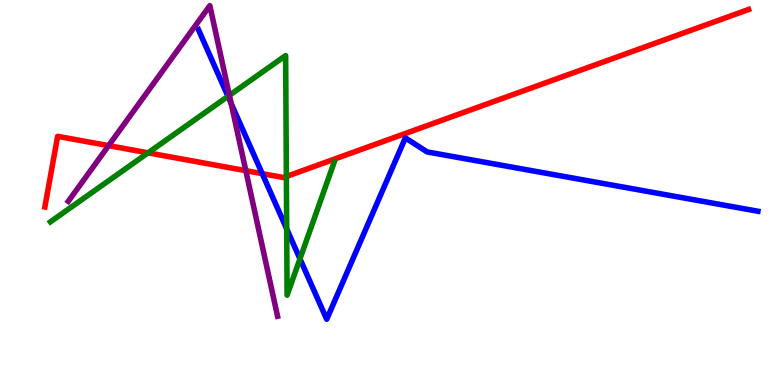[{'lines': ['blue', 'red'], 'intersections': [{'x': 3.38, 'y': 5.49}]}, {'lines': ['green', 'red'], 'intersections': [{'x': 1.91, 'y': 6.03}, {'x': 3.7, 'y': 5.42}]}, {'lines': ['purple', 'red'], 'intersections': [{'x': 1.4, 'y': 6.22}, {'x': 3.17, 'y': 5.57}]}, {'lines': ['blue', 'green'], 'intersections': [{'x': 2.94, 'y': 7.5}, {'x': 3.7, 'y': 4.06}, {'x': 3.87, 'y': 3.28}]}, {'lines': ['blue', 'purple'], 'intersections': [{'x': 2.98, 'y': 7.31}]}, {'lines': ['green', 'purple'], 'intersections': [{'x': 2.96, 'y': 7.52}]}]